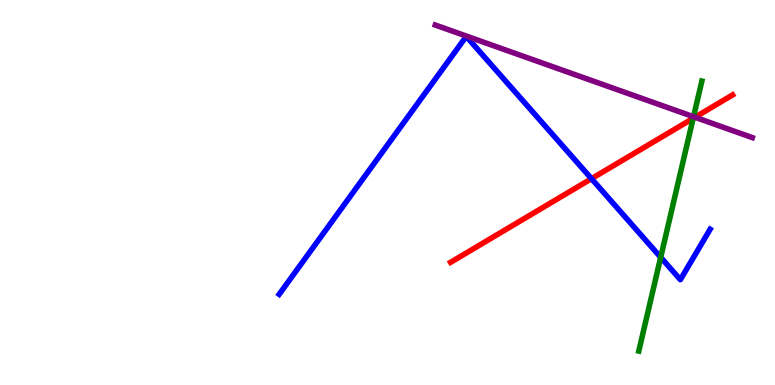[{'lines': ['blue', 'red'], 'intersections': [{'x': 7.63, 'y': 5.36}]}, {'lines': ['green', 'red'], 'intersections': [{'x': 8.94, 'y': 6.93}]}, {'lines': ['purple', 'red'], 'intersections': [{'x': 8.97, 'y': 6.95}]}, {'lines': ['blue', 'green'], 'intersections': [{'x': 8.53, 'y': 3.32}]}, {'lines': ['blue', 'purple'], 'intersections': []}, {'lines': ['green', 'purple'], 'intersections': [{'x': 8.95, 'y': 6.97}]}]